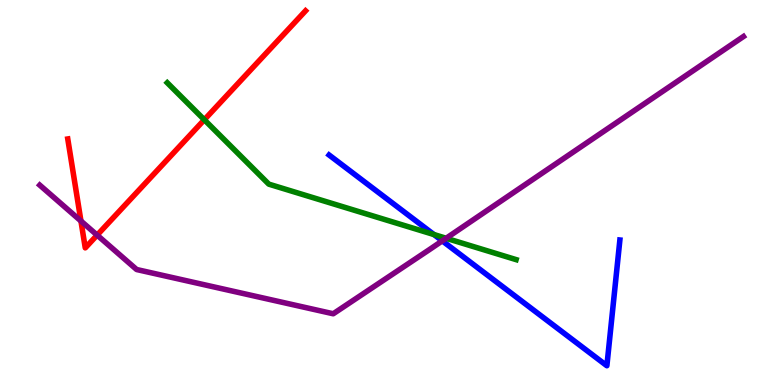[{'lines': ['blue', 'red'], 'intersections': []}, {'lines': ['green', 'red'], 'intersections': [{'x': 2.64, 'y': 6.89}]}, {'lines': ['purple', 'red'], 'intersections': [{'x': 1.04, 'y': 4.26}, {'x': 1.25, 'y': 3.89}]}, {'lines': ['blue', 'green'], 'intersections': [{'x': 5.6, 'y': 3.91}]}, {'lines': ['blue', 'purple'], 'intersections': [{'x': 5.71, 'y': 3.74}]}, {'lines': ['green', 'purple'], 'intersections': [{'x': 5.76, 'y': 3.81}]}]